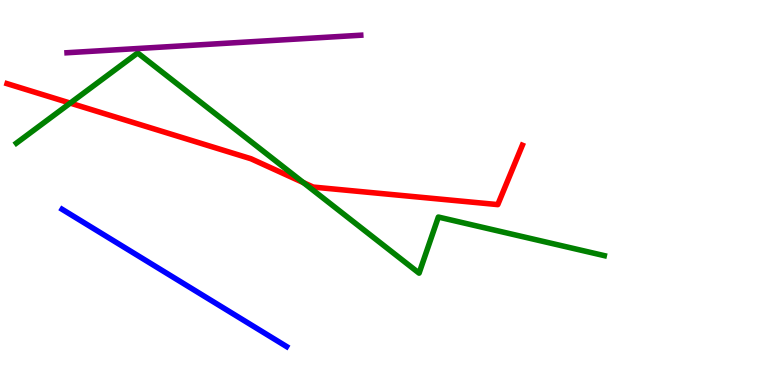[{'lines': ['blue', 'red'], 'intersections': []}, {'lines': ['green', 'red'], 'intersections': [{'x': 0.906, 'y': 7.32}, {'x': 3.91, 'y': 5.26}]}, {'lines': ['purple', 'red'], 'intersections': []}, {'lines': ['blue', 'green'], 'intersections': []}, {'lines': ['blue', 'purple'], 'intersections': []}, {'lines': ['green', 'purple'], 'intersections': []}]